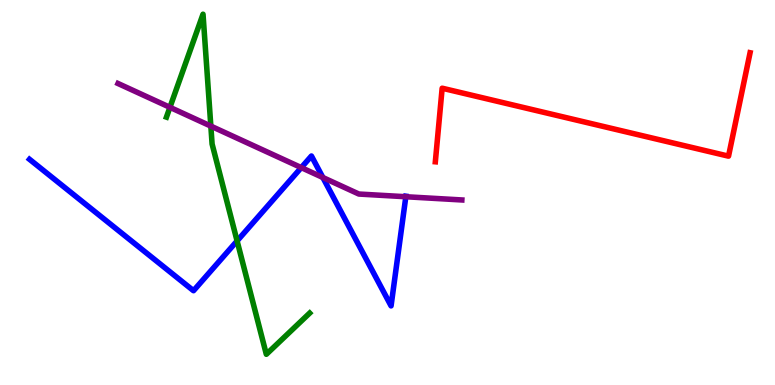[{'lines': ['blue', 'red'], 'intersections': []}, {'lines': ['green', 'red'], 'intersections': []}, {'lines': ['purple', 'red'], 'intersections': []}, {'lines': ['blue', 'green'], 'intersections': [{'x': 3.06, 'y': 3.74}]}, {'lines': ['blue', 'purple'], 'intersections': [{'x': 3.89, 'y': 5.65}, {'x': 4.17, 'y': 5.39}, {'x': 5.24, 'y': 4.89}]}, {'lines': ['green', 'purple'], 'intersections': [{'x': 2.19, 'y': 7.21}, {'x': 2.72, 'y': 6.72}]}]